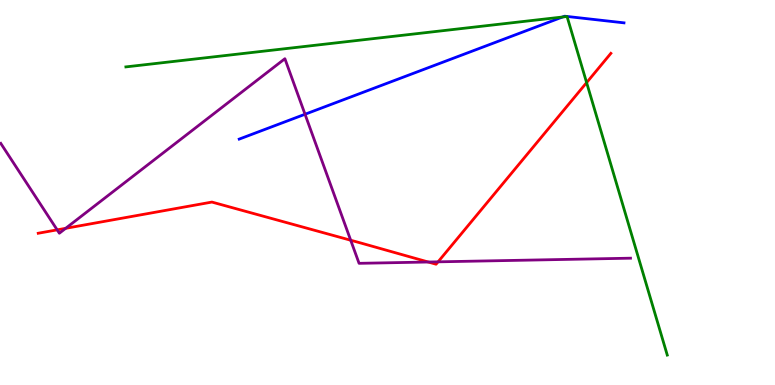[{'lines': ['blue', 'red'], 'intersections': []}, {'lines': ['green', 'red'], 'intersections': [{'x': 7.57, 'y': 7.85}]}, {'lines': ['purple', 'red'], 'intersections': [{'x': 0.738, 'y': 4.03}, {'x': 0.847, 'y': 4.07}, {'x': 4.53, 'y': 3.76}, {'x': 5.53, 'y': 3.19}, {'x': 5.65, 'y': 3.2}]}, {'lines': ['blue', 'green'], 'intersections': [{'x': 7.26, 'y': 9.56}]}, {'lines': ['blue', 'purple'], 'intersections': [{'x': 3.94, 'y': 7.03}]}, {'lines': ['green', 'purple'], 'intersections': []}]